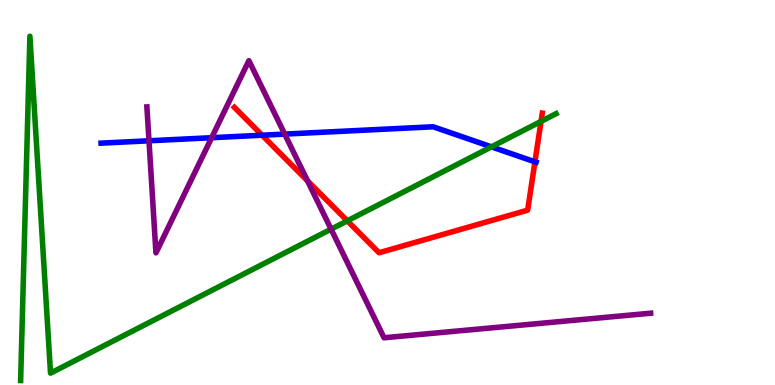[{'lines': ['blue', 'red'], 'intersections': [{'x': 3.38, 'y': 6.49}, {'x': 6.9, 'y': 5.8}]}, {'lines': ['green', 'red'], 'intersections': [{'x': 4.48, 'y': 4.26}, {'x': 6.98, 'y': 6.85}]}, {'lines': ['purple', 'red'], 'intersections': [{'x': 3.97, 'y': 5.3}]}, {'lines': ['blue', 'green'], 'intersections': [{'x': 6.34, 'y': 6.19}]}, {'lines': ['blue', 'purple'], 'intersections': [{'x': 1.92, 'y': 6.34}, {'x': 2.73, 'y': 6.42}, {'x': 3.67, 'y': 6.52}]}, {'lines': ['green', 'purple'], 'intersections': [{'x': 4.27, 'y': 4.05}]}]